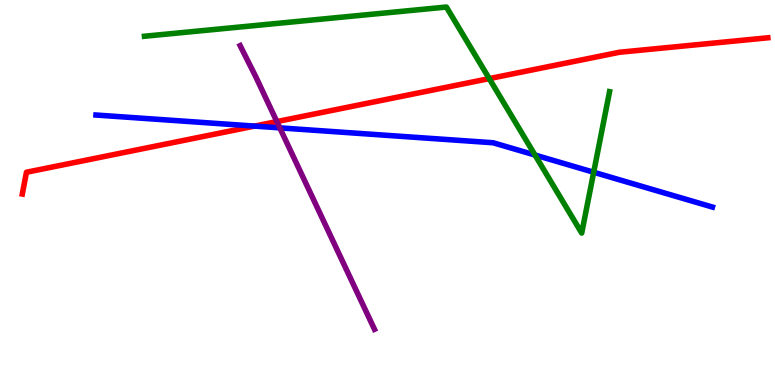[{'lines': ['blue', 'red'], 'intersections': [{'x': 3.28, 'y': 6.72}]}, {'lines': ['green', 'red'], 'intersections': [{'x': 6.31, 'y': 7.96}]}, {'lines': ['purple', 'red'], 'intersections': [{'x': 3.57, 'y': 6.84}]}, {'lines': ['blue', 'green'], 'intersections': [{'x': 6.9, 'y': 5.97}, {'x': 7.66, 'y': 5.53}]}, {'lines': ['blue', 'purple'], 'intersections': [{'x': 3.61, 'y': 6.68}]}, {'lines': ['green', 'purple'], 'intersections': []}]